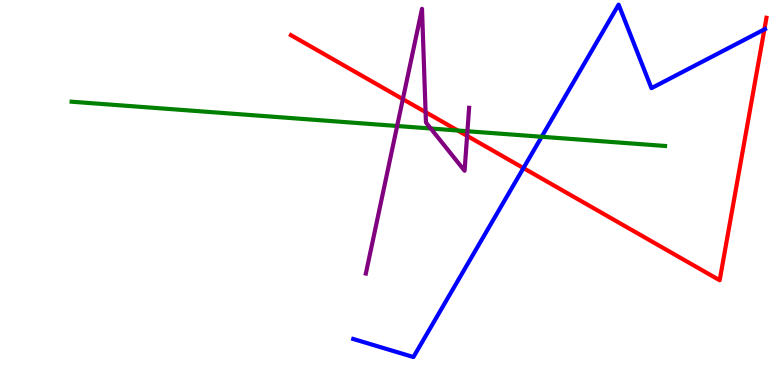[{'lines': ['blue', 'red'], 'intersections': [{'x': 6.75, 'y': 5.63}, {'x': 9.86, 'y': 9.24}]}, {'lines': ['green', 'red'], 'intersections': [{'x': 5.91, 'y': 6.61}]}, {'lines': ['purple', 'red'], 'intersections': [{'x': 5.2, 'y': 7.43}, {'x': 5.49, 'y': 7.09}, {'x': 6.03, 'y': 6.47}]}, {'lines': ['blue', 'green'], 'intersections': [{'x': 6.99, 'y': 6.45}]}, {'lines': ['blue', 'purple'], 'intersections': []}, {'lines': ['green', 'purple'], 'intersections': [{'x': 5.12, 'y': 6.73}, {'x': 5.56, 'y': 6.66}, {'x': 6.03, 'y': 6.59}]}]